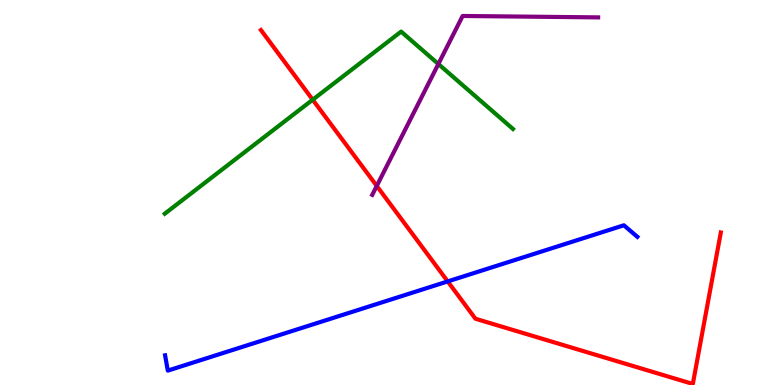[{'lines': ['blue', 'red'], 'intersections': [{'x': 5.78, 'y': 2.69}]}, {'lines': ['green', 'red'], 'intersections': [{'x': 4.03, 'y': 7.41}]}, {'lines': ['purple', 'red'], 'intersections': [{'x': 4.86, 'y': 5.17}]}, {'lines': ['blue', 'green'], 'intersections': []}, {'lines': ['blue', 'purple'], 'intersections': []}, {'lines': ['green', 'purple'], 'intersections': [{'x': 5.66, 'y': 8.34}]}]